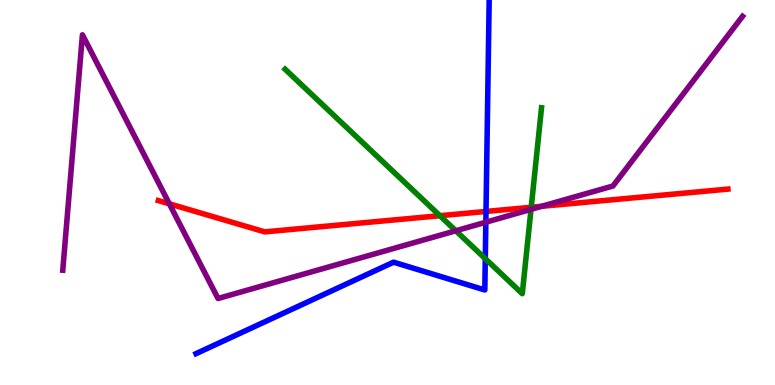[{'lines': ['blue', 'red'], 'intersections': [{'x': 6.27, 'y': 4.51}]}, {'lines': ['green', 'red'], 'intersections': [{'x': 5.68, 'y': 4.4}, {'x': 6.85, 'y': 4.62}]}, {'lines': ['purple', 'red'], 'intersections': [{'x': 2.19, 'y': 4.71}, {'x': 6.99, 'y': 4.64}]}, {'lines': ['blue', 'green'], 'intersections': [{'x': 6.26, 'y': 3.28}]}, {'lines': ['blue', 'purple'], 'intersections': [{'x': 6.27, 'y': 4.23}]}, {'lines': ['green', 'purple'], 'intersections': [{'x': 5.88, 'y': 4.01}, {'x': 6.85, 'y': 4.56}]}]